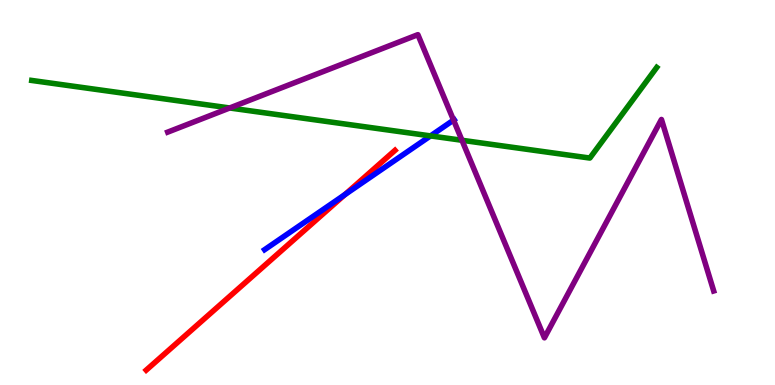[{'lines': ['blue', 'red'], 'intersections': [{'x': 4.45, 'y': 4.94}]}, {'lines': ['green', 'red'], 'intersections': []}, {'lines': ['purple', 'red'], 'intersections': []}, {'lines': ['blue', 'green'], 'intersections': [{'x': 5.55, 'y': 6.47}]}, {'lines': ['blue', 'purple'], 'intersections': [{'x': 5.85, 'y': 6.88}]}, {'lines': ['green', 'purple'], 'intersections': [{'x': 2.96, 'y': 7.2}, {'x': 5.96, 'y': 6.36}]}]